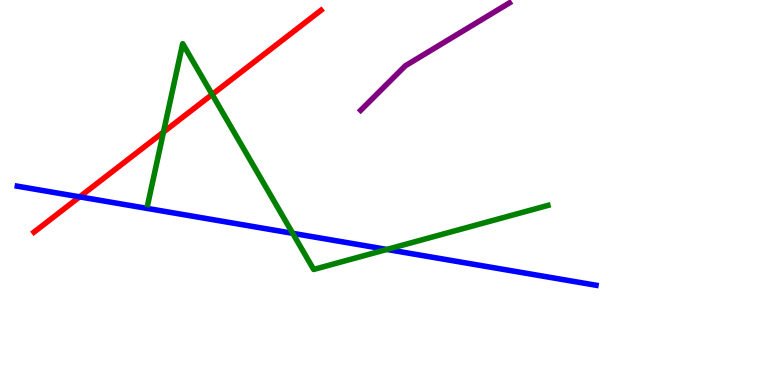[{'lines': ['blue', 'red'], 'intersections': [{'x': 1.03, 'y': 4.89}]}, {'lines': ['green', 'red'], 'intersections': [{'x': 2.11, 'y': 6.57}, {'x': 2.74, 'y': 7.55}]}, {'lines': ['purple', 'red'], 'intersections': []}, {'lines': ['blue', 'green'], 'intersections': [{'x': 3.78, 'y': 3.94}, {'x': 4.99, 'y': 3.52}]}, {'lines': ['blue', 'purple'], 'intersections': []}, {'lines': ['green', 'purple'], 'intersections': []}]